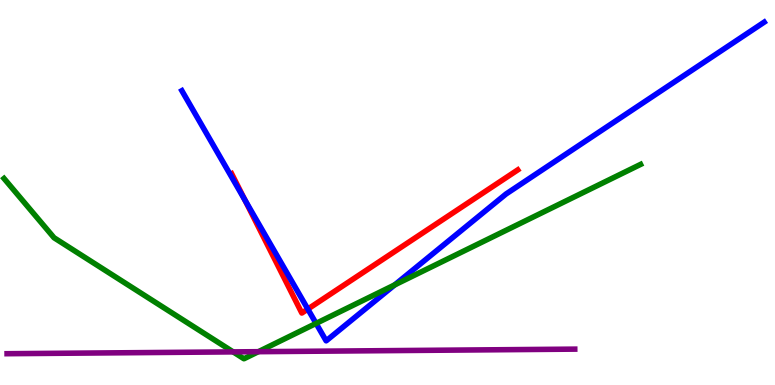[{'lines': ['blue', 'red'], 'intersections': [{'x': 3.16, 'y': 4.81}, {'x': 3.97, 'y': 1.97}]}, {'lines': ['green', 'red'], 'intersections': []}, {'lines': ['purple', 'red'], 'intersections': []}, {'lines': ['blue', 'green'], 'intersections': [{'x': 4.08, 'y': 1.6}, {'x': 5.09, 'y': 2.6}]}, {'lines': ['blue', 'purple'], 'intersections': []}, {'lines': ['green', 'purple'], 'intersections': [{'x': 3.01, 'y': 0.86}, {'x': 3.33, 'y': 0.865}]}]